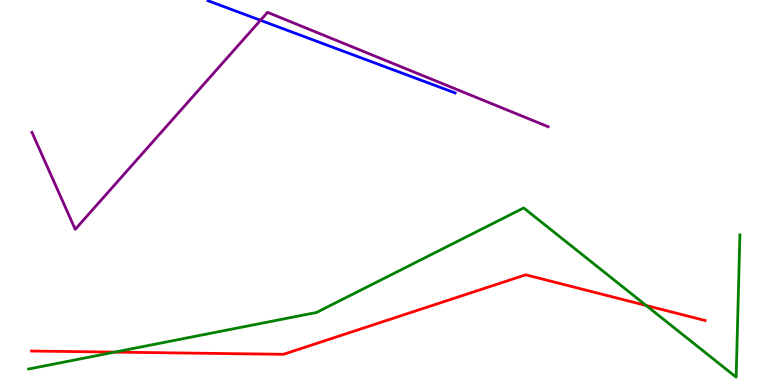[{'lines': ['blue', 'red'], 'intersections': []}, {'lines': ['green', 'red'], 'intersections': [{'x': 1.48, 'y': 0.854}, {'x': 8.34, 'y': 2.07}]}, {'lines': ['purple', 'red'], 'intersections': []}, {'lines': ['blue', 'green'], 'intersections': []}, {'lines': ['blue', 'purple'], 'intersections': [{'x': 3.36, 'y': 9.47}]}, {'lines': ['green', 'purple'], 'intersections': []}]